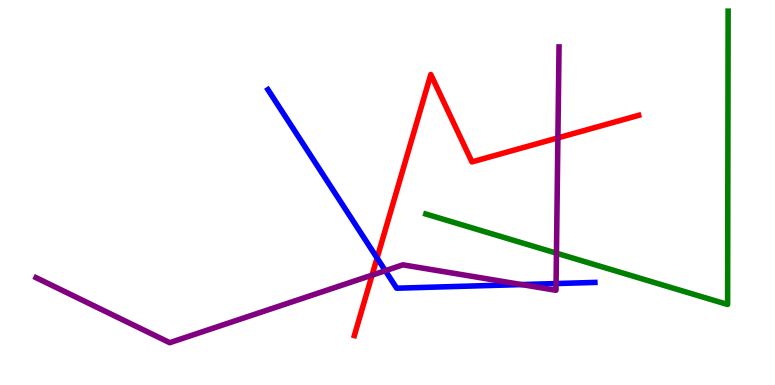[{'lines': ['blue', 'red'], 'intersections': [{'x': 4.87, 'y': 3.3}]}, {'lines': ['green', 'red'], 'intersections': []}, {'lines': ['purple', 'red'], 'intersections': [{'x': 4.8, 'y': 2.85}, {'x': 7.2, 'y': 6.42}]}, {'lines': ['blue', 'green'], 'intersections': []}, {'lines': ['blue', 'purple'], 'intersections': [{'x': 4.97, 'y': 2.97}, {'x': 6.73, 'y': 2.61}, {'x': 7.18, 'y': 2.63}]}, {'lines': ['green', 'purple'], 'intersections': [{'x': 7.18, 'y': 3.42}]}]